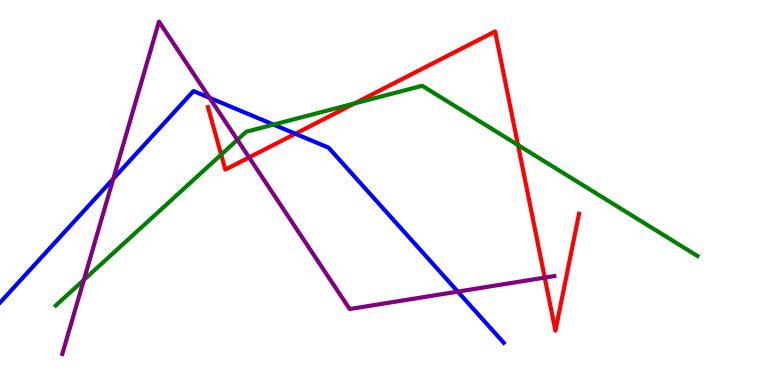[{'lines': ['blue', 'red'], 'intersections': [{'x': 3.81, 'y': 6.53}]}, {'lines': ['green', 'red'], 'intersections': [{'x': 2.85, 'y': 5.98}, {'x': 4.57, 'y': 7.31}, {'x': 6.68, 'y': 6.23}]}, {'lines': ['purple', 'red'], 'intersections': [{'x': 3.21, 'y': 5.91}, {'x': 7.03, 'y': 2.79}]}, {'lines': ['blue', 'green'], 'intersections': [{'x': 3.53, 'y': 6.76}]}, {'lines': ['blue', 'purple'], 'intersections': [{'x': 1.46, 'y': 5.36}, {'x': 2.7, 'y': 7.46}, {'x': 5.91, 'y': 2.43}]}, {'lines': ['green', 'purple'], 'intersections': [{'x': 1.08, 'y': 2.73}, {'x': 3.06, 'y': 6.37}]}]